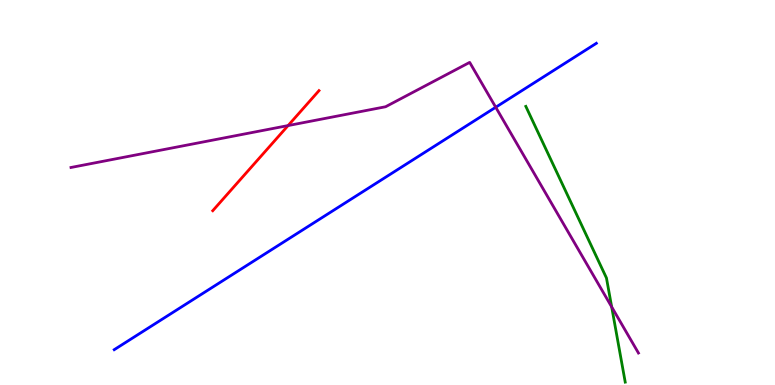[{'lines': ['blue', 'red'], 'intersections': []}, {'lines': ['green', 'red'], 'intersections': []}, {'lines': ['purple', 'red'], 'intersections': [{'x': 3.72, 'y': 6.74}]}, {'lines': ['blue', 'green'], 'intersections': []}, {'lines': ['blue', 'purple'], 'intersections': [{'x': 6.4, 'y': 7.21}]}, {'lines': ['green', 'purple'], 'intersections': [{'x': 7.89, 'y': 2.03}]}]